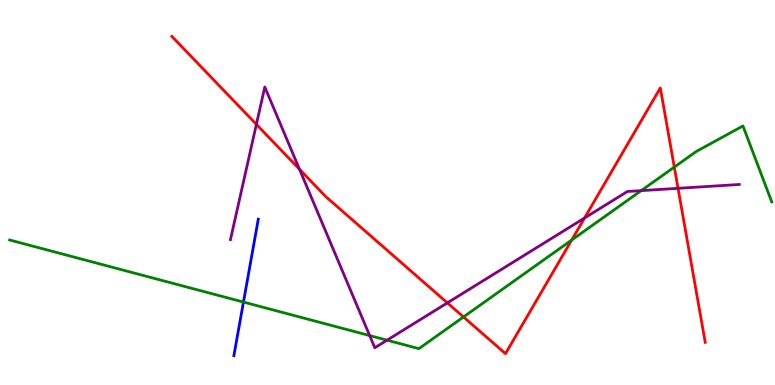[{'lines': ['blue', 'red'], 'intersections': []}, {'lines': ['green', 'red'], 'intersections': [{'x': 5.98, 'y': 1.77}, {'x': 7.38, 'y': 3.76}, {'x': 8.7, 'y': 5.66}]}, {'lines': ['purple', 'red'], 'intersections': [{'x': 3.31, 'y': 6.77}, {'x': 3.86, 'y': 5.6}, {'x': 5.77, 'y': 2.13}, {'x': 7.54, 'y': 4.34}, {'x': 8.75, 'y': 5.11}]}, {'lines': ['blue', 'green'], 'intersections': [{'x': 3.14, 'y': 2.15}]}, {'lines': ['blue', 'purple'], 'intersections': []}, {'lines': ['green', 'purple'], 'intersections': [{'x': 4.77, 'y': 1.28}, {'x': 4.99, 'y': 1.16}, {'x': 8.27, 'y': 5.05}]}]